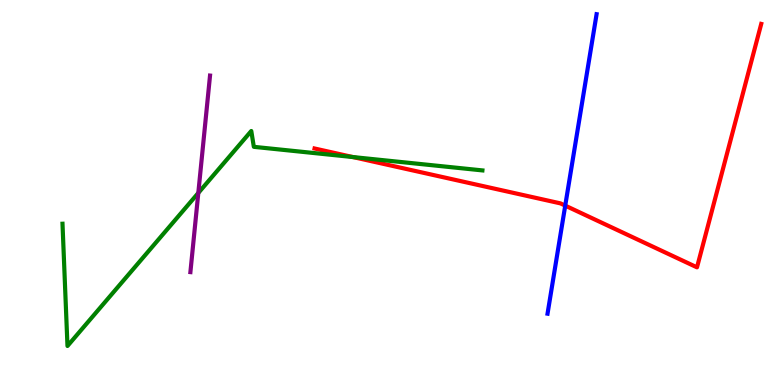[{'lines': ['blue', 'red'], 'intersections': [{'x': 7.29, 'y': 4.66}]}, {'lines': ['green', 'red'], 'intersections': [{'x': 4.55, 'y': 5.92}]}, {'lines': ['purple', 'red'], 'intersections': []}, {'lines': ['blue', 'green'], 'intersections': []}, {'lines': ['blue', 'purple'], 'intersections': []}, {'lines': ['green', 'purple'], 'intersections': [{'x': 2.56, 'y': 4.99}]}]